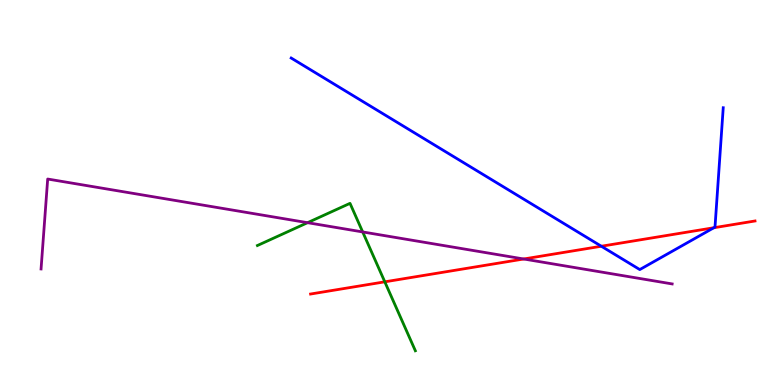[{'lines': ['blue', 'red'], 'intersections': [{'x': 7.76, 'y': 3.6}, {'x': 9.21, 'y': 4.08}]}, {'lines': ['green', 'red'], 'intersections': [{'x': 4.97, 'y': 2.68}]}, {'lines': ['purple', 'red'], 'intersections': [{'x': 6.76, 'y': 3.27}]}, {'lines': ['blue', 'green'], 'intersections': []}, {'lines': ['blue', 'purple'], 'intersections': []}, {'lines': ['green', 'purple'], 'intersections': [{'x': 3.97, 'y': 4.22}, {'x': 4.68, 'y': 3.98}]}]